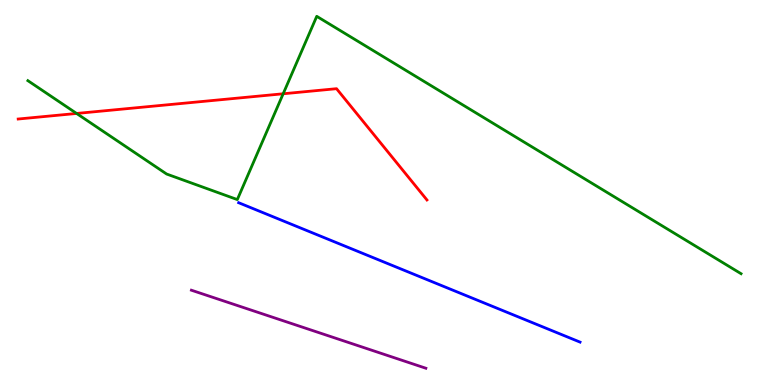[{'lines': ['blue', 'red'], 'intersections': []}, {'lines': ['green', 'red'], 'intersections': [{'x': 0.988, 'y': 7.05}, {'x': 3.65, 'y': 7.56}]}, {'lines': ['purple', 'red'], 'intersections': []}, {'lines': ['blue', 'green'], 'intersections': []}, {'lines': ['blue', 'purple'], 'intersections': []}, {'lines': ['green', 'purple'], 'intersections': []}]